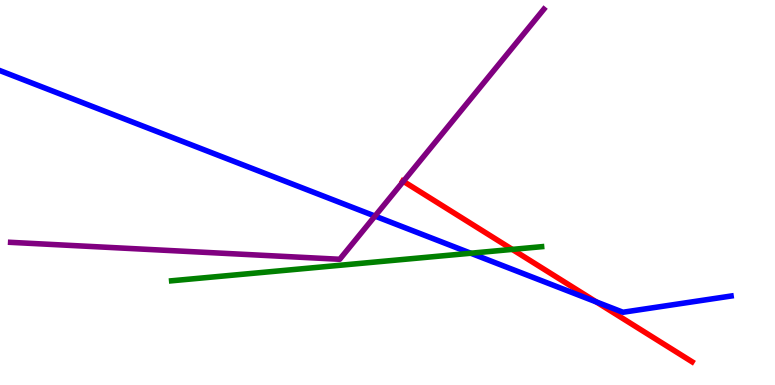[{'lines': ['blue', 'red'], 'intersections': [{'x': 7.69, 'y': 2.16}]}, {'lines': ['green', 'red'], 'intersections': [{'x': 6.61, 'y': 3.52}]}, {'lines': ['purple', 'red'], 'intersections': [{'x': 5.2, 'y': 5.29}]}, {'lines': ['blue', 'green'], 'intersections': [{'x': 6.07, 'y': 3.42}]}, {'lines': ['blue', 'purple'], 'intersections': [{'x': 4.84, 'y': 4.39}]}, {'lines': ['green', 'purple'], 'intersections': []}]